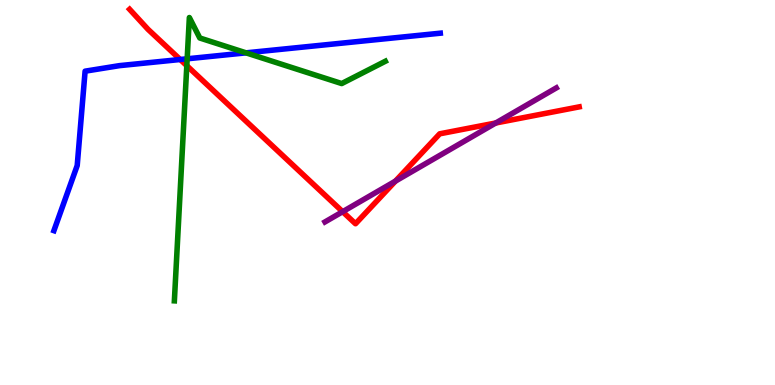[{'lines': ['blue', 'red'], 'intersections': [{'x': 2.33, 'y': 8.45}]}, {'lines': ['green', 'red'], 'intersections': [{'x': 2.41, 'y': 8.29}]}, {'lines': ['purple', 'red'], 'intersections': [{'x': 4.42, 'y': 4.5}, {'x': 5.1, 'y': 5.3}, {'x': 6.4, 'y': 6.81}]}, {'lines': ['blue', 'green'], 'intersections': [{'x': 2.42, 'y': 8.47}, {'x': 3.17, 'y': 8.63}]}, {'lines': ['blue', 'purple'], 'intersections': []}, {'lines': ['green', 'purple'], 'intersections': []}]